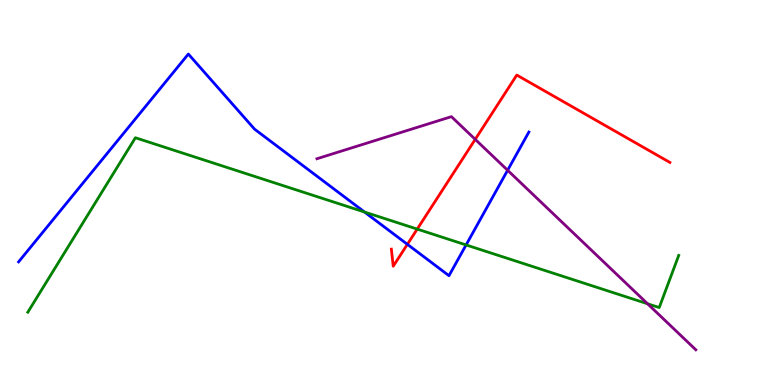[{'lines': ['blue', 'red'], 'intersections': [{'x': 5.26, 'y': 3.65}]}, {'lines': ['green', 'red'], 'intersections': [{'x': 5.38, 'y': 4.05}]}, {'lines': ['purple', 'red'], 'intersections': [{'x': 6.13, 'y': 6.38}]}, {'lines': ['blue', 'green'], 'intersections': [{'x': 4.7, 'y': 4.49}, {'x': 6.01, 'y': 3.64}]}, {'lines': ['blue', 'purple'], 'intersections': [{'x': 6.55, 'y': 5.58}]}, {'lines': ['green', 'purple'], 'intersections': [{'x': 8.36, 'y': 2.11}]}]